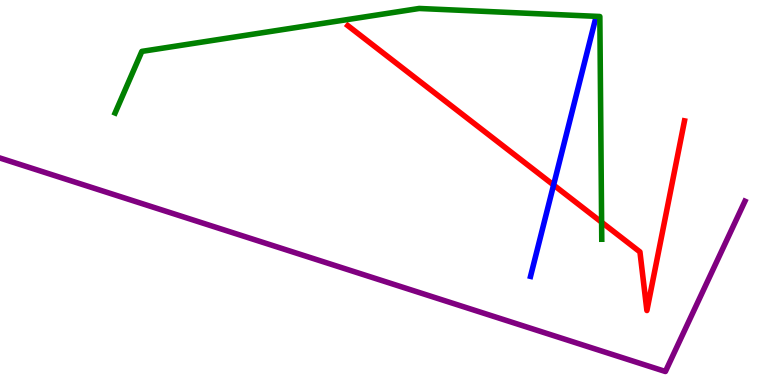[{'lines': ['blue', 'red'], 'intersections': [{'x': 7.14, 'y': 5.19}]}, {'lines': ['green', 'red'], 'intersections': [{'x': 7.76, 'y': 4.23}]}, {'lines': ['purple', 'red'], 'intersections': []}, {'lines': ['blue', 'green'], 'intersections': []}, {'lines': ['blue', 'purple'], 'intersections': []}, {'lines': ['green', 'purple'], 'intersections': []}]